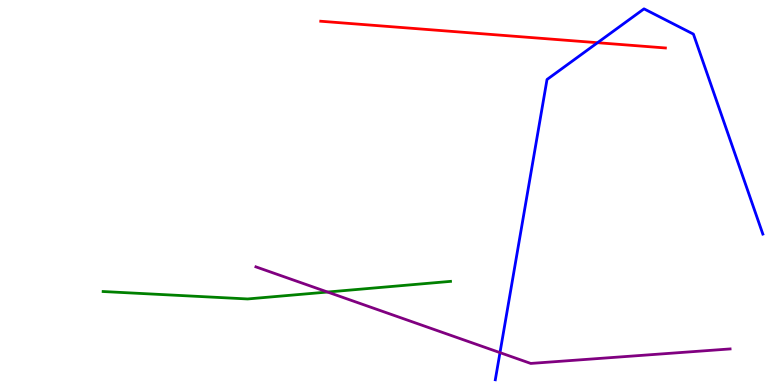[{'lines': ['blue', 'red'], 'intersections': [{'x': 7.71, 'y': 8.89}]}, {'lines': ['green', 'red'], 'intersections': []}, {'lines': ['purple', 'red'], 'intersections': []}, {'lines': ['blue', 'green'], 'intersections': []}, {'lines': ['blue', 'purple'], 'intersections': [{'x': 6.45, 'y': 0.841}]}, {'lines': ['green', 'purple'], 'intersections': [{'x': 4.23, 'y': 2.41}]}]